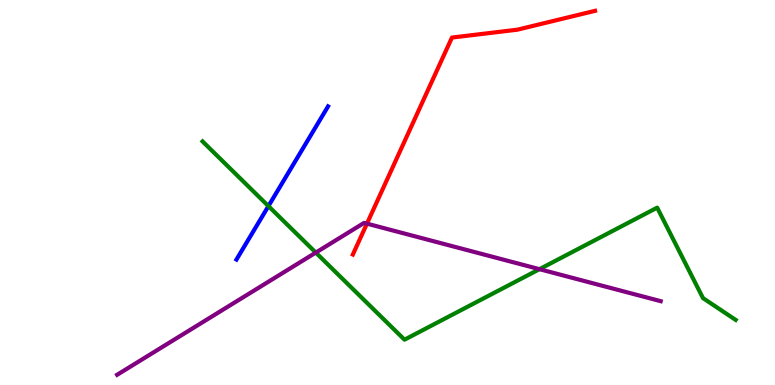[{'lines': ['blue', 'red'], 'intersections': []}, {'lines': ['green', 'red'], 'intersections': []}, {'lines': ['purple', 'red'], 'intersections': [{'x': 4.73, 'y': 4.19}]}, {'lines': ['blue', 'green'], 'intersections': [{'x': 3.46, 'y': 4.65}]}, {'lines': ['blue', 'purple'], 'intersections': []}, {'lines': ['green', 'purple'], 'intersections': [{'x': 4.07, 'y': 3.44}, {'x': 6.96, 'y': 3.01}]}]